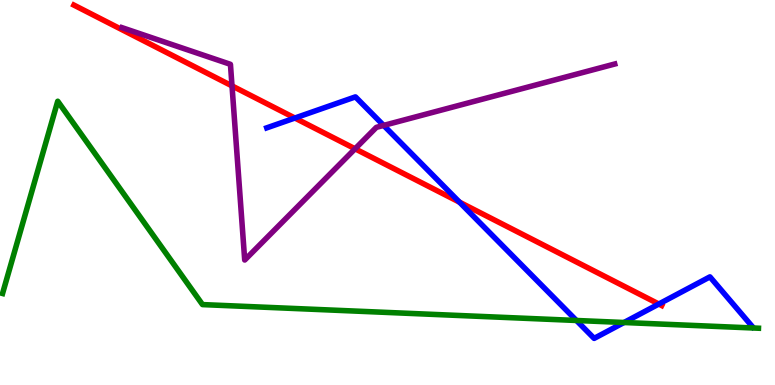[{'lines': ['blue', 'red'], 'intersections': [{'x': 3.8, 'y': 6.93}, {'x': 5.93, 'y': 4.75}, {'x': 8.5, 'y': 2.1}]}, {'lines': ['green', 'red'], 'intersections': []}, {'lines': ['purple', 'red'], 'intersections': [{'x': 2.99, 'y': 7.77}, {'x': 4.58, 'y': 6.14}]}, {'lines': ['blue', 'green'], 'intersections': [{'x': 7.44, 'y': 1.68}, {'x': 8.05, 'y': 1.62}]}, {'lines': ['blue', 'purple'], 'intersections': [{'x': 4.95, 'y': 6.74}]}, {'lines': ['green', 'purple'], 'intersections': []}]